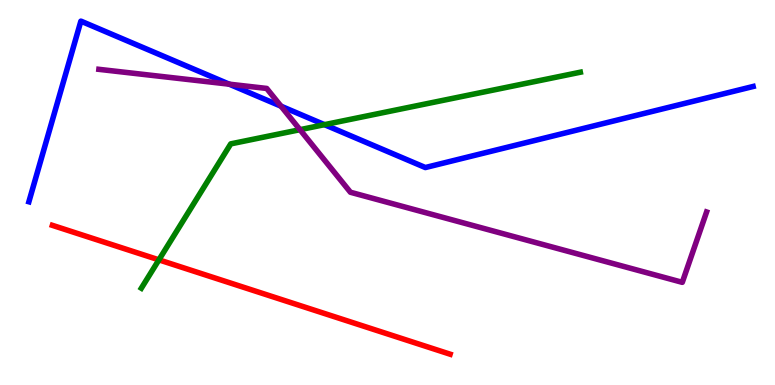[{'lines': ['blue', 'red'], 'intersections': []}, {'lines': ['green', 'red'], 'intersections': [{'x': 2.05, 'y': 3.25}]}, {'lines': ['purple', 'red'], 'intersections': []}, {'lines': ['blue', 'green'], 'intersections': [{'x': 4.19, 'y': 6.76}]}, {'lines': ['blue', 'purple'], 'intersections': [{'x': 2.96, 'y': 7.81}, {'x': 3.63, 'y': 7.24}]}, {'lines': ['green', 'purple'], 'intersections': [{'x': 3.87, 'y': 6.63}]}]